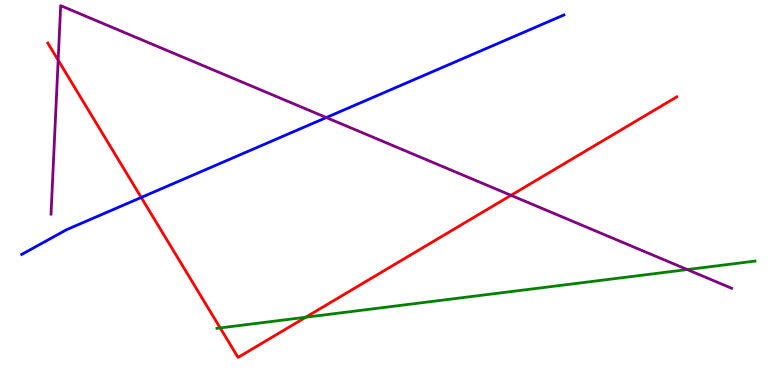[{'lines': ['blue', 'red'], 'intersections': [{'x': 1.82, 'y': 4.87}]}, {'lines': ['green', 'red'], 'intersections': [{'x': 2.84, 'y': 1.48}, {'x': 3.95, 'y': 1.76}]}, {'lines': ['purple', 'red'], 'intersections': [{'x': 0.75, 'y': 8.44}, {'x': 6.59, 'y': 4.93}]}, {'lines': ['blue', 'green'], 'intersections': []}, {'lines': ['blue', 'purple'], 'intersections': [{'x': 4.21, 'y': 6.95}]}, {'lines': ['green', 'purple'], 'intersections': [{'x': 8.87, 'y': 3.0}]}]